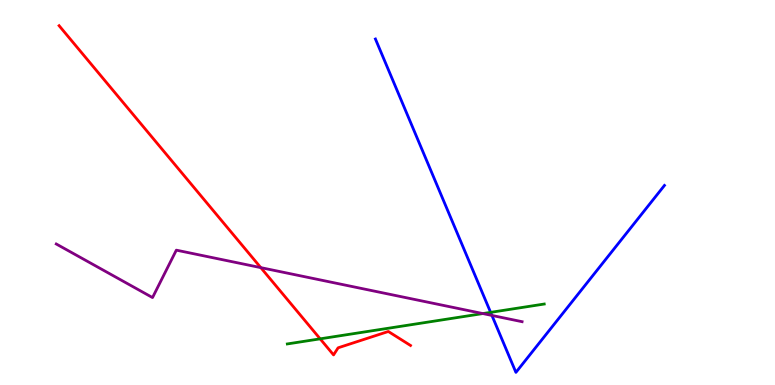[{'lines': ['blue', 'red'], 'intersections': []}, {'lines': ['green', 'red'], 'intersections': [{'x': 4.13, 'y': 1.2}]}, {'lines': ['purple', 'red'], 'intersections': [{'x': 3.36, 'y': 3.05}]}, {'lines': ['blue', 'green'], 'intersections': [{'x': 6.33, 'y': 1.89}]}, {'lines': ['blue', 'purple'], 'intersections': [{'x': 6.35, 'y': 1.81}]}, {'lines': ['green', 'purple'], 'intersections': [{'x': 6.23, 'y': 1.86}]}]